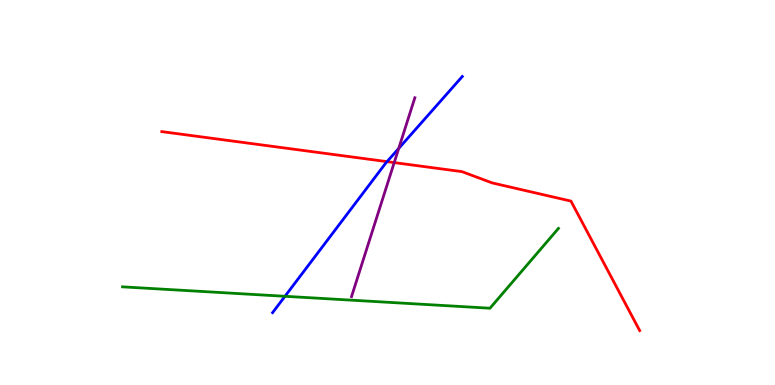[{'lines': ['blue', 'red'], 'intersections': [{'x': 4.99, 'y': 5.8}]}, {'lines': ['green', 'red'], 'intersections': []}, {'lines': ['purple', 'red'], 'intersections': [{'x': 5.09, 'y': 5.78}]}, {'lines': ['blue', 'green'], 'intersections': [{'x': 3.68, 'y': 2.3}]}, {'lines': ['blue', 'purple'], 'intersections': [{'x': 5.14, 'y': 6.14}]}, {'lines': ['green', 'purple'], 'intersections': []}]